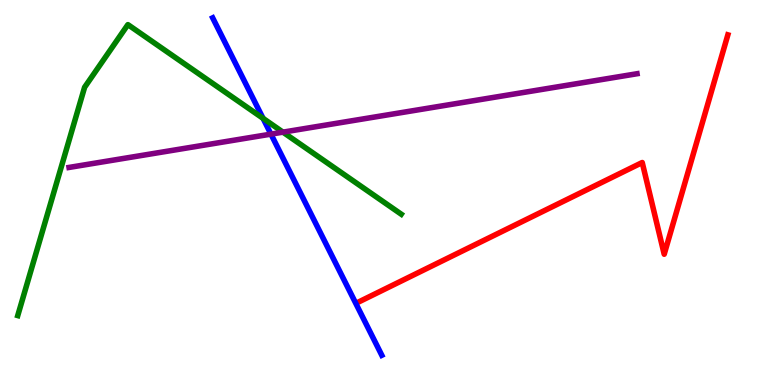[{'lines': ['blue', 'red'], 'intersections': []}, {'lines': ['green', 'red'], 'intersections': []}, {'lines': ['purple', 'red'], 'intersections': []}, {'lines': ['blue', 'green'], 'intersections': [{'x': 3.39, 'y': 6.93}]}, {'lines': ['blue', 'purple'], 'intersections': [{'x': 3.5, 'y': 6.52}]}, {'lines': ['green', 'purple'], 'intersections': [{'x': 3.65, 'y': 6.57}]}]